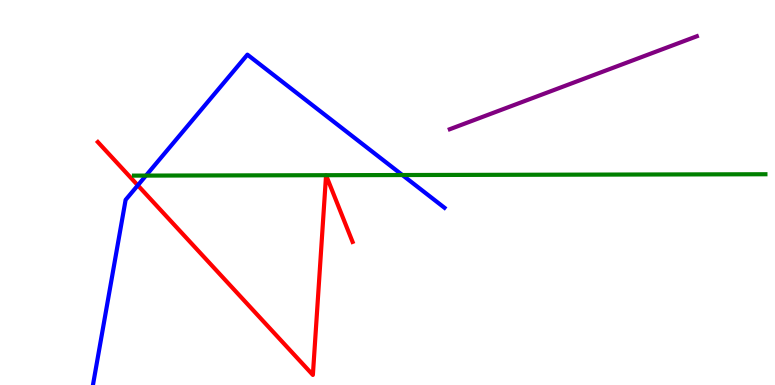[{'lines': ['blue', 'red'], 'intersections': [{'x': 1.78, 'y': 5.19}]}, {'lines': ['green', 'red'], 'intersections': []}, {'lines': ['purple', 'red'], 'intersections': []}, {'lines': ['blue', 'green'], 'intersections': [{'x': 1.88, 'y': 5.44}, {'x': 5.19, 'y': 5.45}]}, {'lines': ['blue', 'purple'], 'intersections': []}, {'lines': ['green', 'purple'], 'intersections': []}]